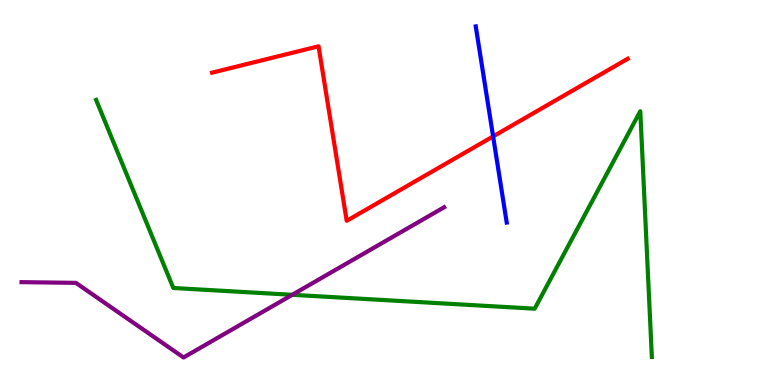[{'lines': ['blue', 'red'], 'intersections': [{'x': 6.36, 'y': 6.46}]}, {'lines': ['green', 'red'], 'intersections': []}, {'lines': ['purple', 'red'], 'intersections': []}, {'lines': ['blue', 'green'], 'intersections': []}, {'lines': ['blue', 'purple'], 'intersections': []}, {'lines': ['green', 'purple'], 'intersections': [{'x': 3.77, 'y': 2.34}]}]